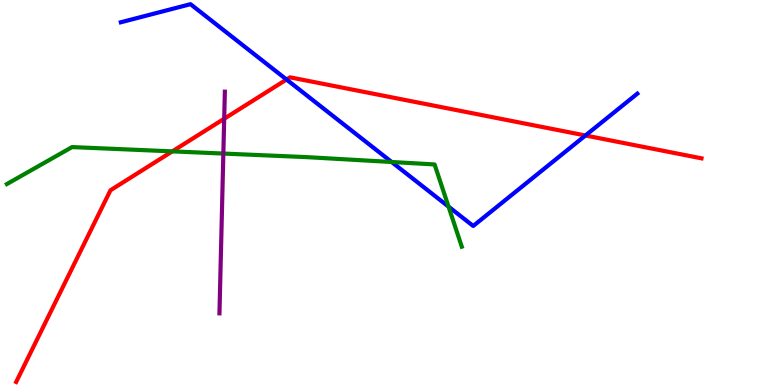[{'lines': ['blue', 'red'], 'intersections': [{'x': 3.7, 'y': 7.93}, {'x': 7.55, 'y': 6.48}]}, {'lines': ['green', 'red'], 'intersections': [{'x': 2.22, 'y': 6.07}]}, {'lines': ['purple', 'red'], 'intersections': [{'x': 2.89, 'y': 6.92}]}, {'lines': ['blue', 'green'], 'intersections': [{'x': 5.05, 'y': 5.79}, {'x': 5.79, 'y': 4.63}]}, {'lines': ['blue', 'purple'], 'intersections': []}, {'lines': ['green', 'purple'], 'intersections': [{'x': 2.88, 'y': 6.01}]}]